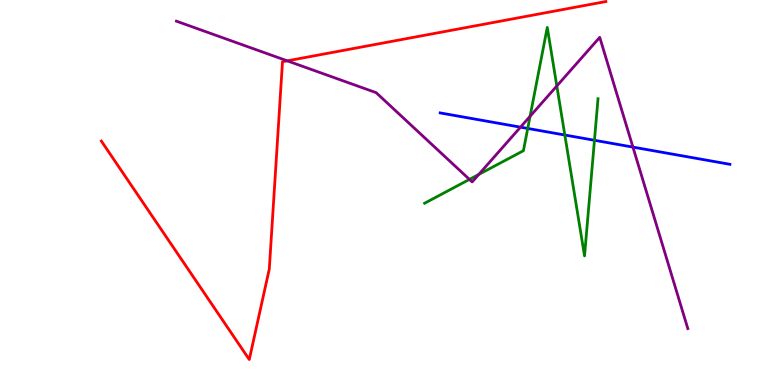[{'lines': ['blue', 'red'], 'intersections': []}, {'lines': ['green', 'red'], 'intersections': []}, {'lines': ['purple', 'red'], 'intersections': [{'x': 3.71, 'y': 8.42}]}, {'lines': ['blue', 'green'], 'intersections': [{'x': 6.81, 'y': 6.66}, {'x': 7.29, 'y': 6.49}, {'x': 7.67, 'y': 6.36}]}, {'lines': ['blue', 'purple'], 'intersections': [{'x': 6.72, 'y': 6.7}, {'x': 8.17, 'y': 6.18}]}, {'lines': ['green', 'purple'], 'intersections': [{'x': 6.06, 'y': 5.34}, {'x': 6.18, 'y': 5.47}, {'x': 6.84, 'y': 6.98}, {'x': 7.18, 'y': 7.77}]}]